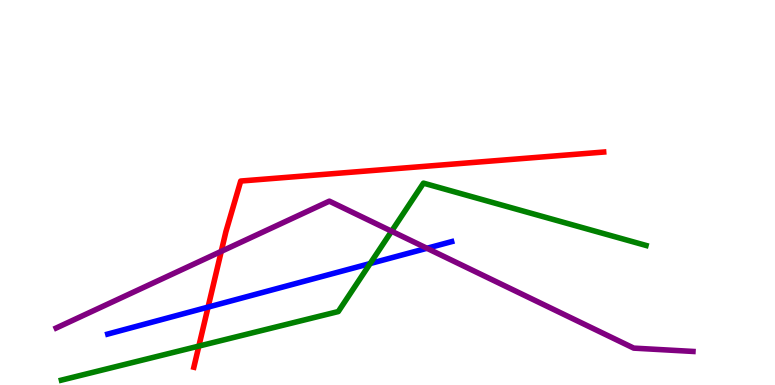[{'lines': ['blue', 'red'], 'intersections': [{'x': 2.68, 'y': 2.02}]}, {'lines': ['green', 'red'], 'intersections': [{'x': 2.57, 'y': 1.01}]}, {'lines': ['purple', 'red'], 'intersections': [{'x': 2.85, 'y': 3.47}]}, {'lines': ['blue', 'green'], 'intersections': [{'x': 4.78, 'y': 3.15}]}, {'lines': ['blue', 'purple'], 'intersections': [{'x': 5.51, 'y': 3.55}]}, {'lines': ['green', 'purple'], 'intersections': [{'x': 5.05, 'y': 3.99}]}]